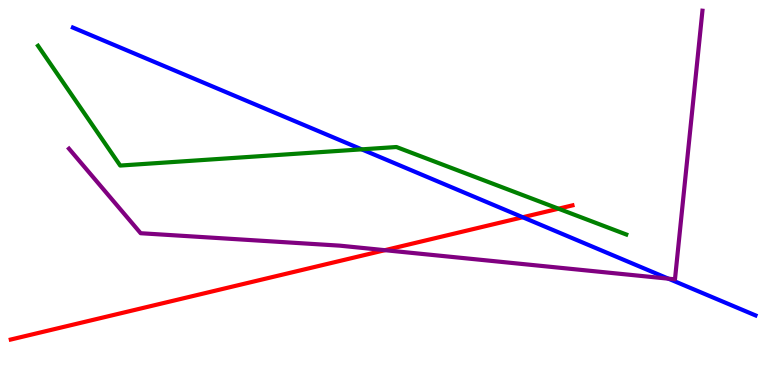[{'lines': ['blue', 'red'], 'intersections': [{'x': 6.75, 'y': 4.36}]}, {'lines': ['green', 'red'], 'intersections': [{'x': 7.21, 'y': 4.58}]}, {'lines': ['purple', 'red'], 'intersections': [{'x': 4.97, 'y': 3.5}]}, {'lines': ['blue', 'green'], 'intersections': [{'x': 4.67, 'y': 6.12}]}, {'lines': ['blue', 'purple'], 'intersections': [{'x': 8.62, 'y': 2.76}]}, {'lines': ['green', 'purple'], 'intersections': []}]